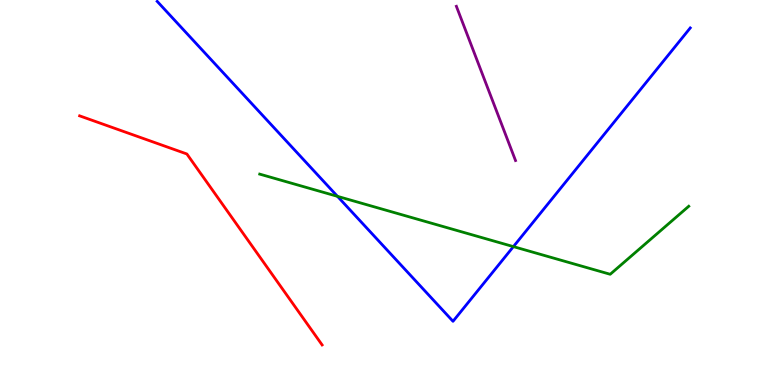[{'lines': ['blue', 'red'], 'intersections': []}, {'lines': ['green', 'red'], 'intersections': []}, {'lines': ['purple', 'red'], 'intersections': []}, {'lines': ['blue', 'green'], 'intersections': [{'x': 4.35, 'y': 4.9}, {'x': 6.62, 'y': 3.59}]}, {'lines': ['blue', 'purple'], 'intersections': []}, {'lines': ['green', 'purple'], 'intersections': []}]